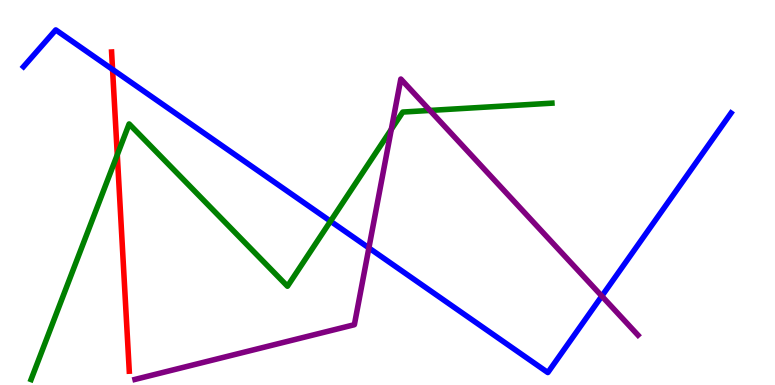[{'lines': ['blue', 'red'], 'intersections': [{'x': 1.45, 'y': 8.2}]}, {'lines': ['green', 'red'], 'intersections': [{'x': 1.51, 'y': 5.98}]}, {'lines': ['purple', 'red'], 'intersections': []}, {'lines': ['blue', 'green'], 'intersections': [{'x': 4.26, 'y': 4.25}]}, {'lines': ['blue', 'purple'], 'intersections': [{'x': 4.76, 'y': 3.56}, {'x': 7.77, 'y': 2.31}]}, {'lines': ['green', 'purple'], 'intersections': [{'x': 5.05, 'y': 6.64}, {'x': 5.55, 'y': 7.13}]}]